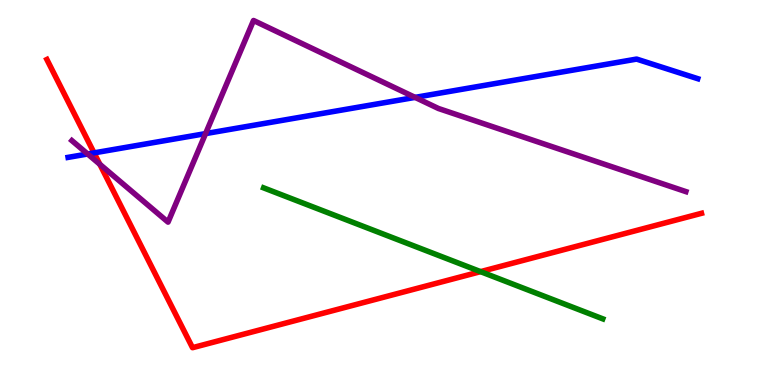[{'lines': ['blue', 'red'], 'intersections': [{'x': 1.21, 'y': 6.03}]}, {'lines': ['green', 'red'], 'intersections': [{'x': 6.2, 'y': 2.94}]}, {'lines': ['purple', 'red'], 'intersections': [{'x': 1.29, 'y': 5.73}]}, {'lines': ['blue', 'green'], 'intersections': []}, {'lines': ['blue', 'purple'], 'intersections': [{'x': 1.13, 'y': 6.0}, {'x': 2.65, 'y': 6.53}, {'x': 5.36, 'y': 7.47}]}, {'lines': ['green', 'purple'], 'intersections': []}]